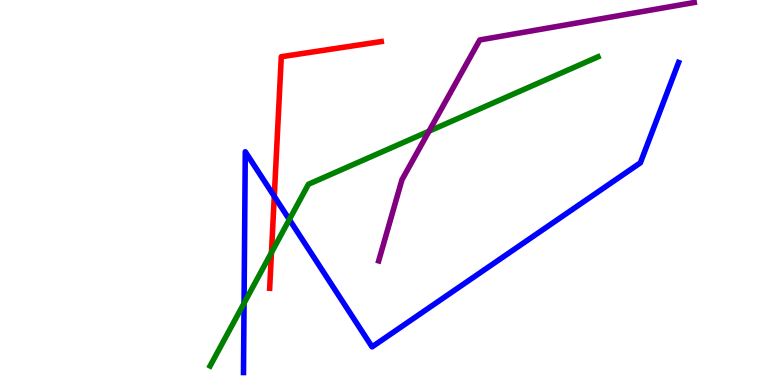[{'lines': ['blue', 'red'], 'intersections': [{'x': 3.54, 'y': 4.9}]}, {'lines': ['green', 'red'], 'intersections': [{'x': 3.5, 'y': 3.44}]}, {'lines': ['purple', 'red'], 'intersections': []}, {'lines': ['blue', 'green'], 'intersections': [{'x': 3.15, 'y': 2.12}, {'x': 3.73, 'y': 4.3}]}, {'lines': ['blue', 'purple'], 'intersections': []}, {'lines': ['green', 'purple'], 'intersections': [{'x': 5.54, 'y': 6.59}]}]